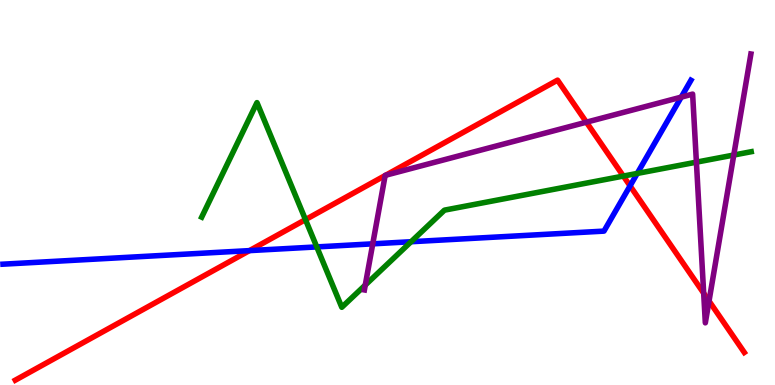[{'lines': ['blue', 'red'], 'intersections': [{'x': 3.22, 'y': 3.49}, {'x': 8.13, 'y': 5.17}]}, {'lines': ['green', 'red'], 'intersections': [{'x': 3.94, 'y': 4.3}, {'x': 8.04, 'y': 5.43}]}, {'lines': ['purple', 'red'], 'intersections': [{'x': 4.97, 'y': 5.44}, {'x': 4.98, 'y': 5.45}, {'x': 7.57, 'y': 6.83}, {'x': 9.08, 'y': 2.38}, {'x': 9.15, 'y': 2.18}]}, {'lines': ['blue', 'green'], 'intersections': [{'x': 4.09, 'y': 3.59}, {'x': 5.3, 'y': 3.72}, {'x': 8.22, 'y': 5.5}]}, {'lines': ['blue', 'purple'], 'intersections': [{'x': 4.81, 'y': 3.67}, {'x': 8.79, 'y': 7.48}]}, {'lines': ['green', 'purple'], 'intersections': [{'x': 4.71, 'y': 2.6}, {'x': 8.99, 'y': 5.79}, {'x': 9.47, 'y': 5.97}]}]